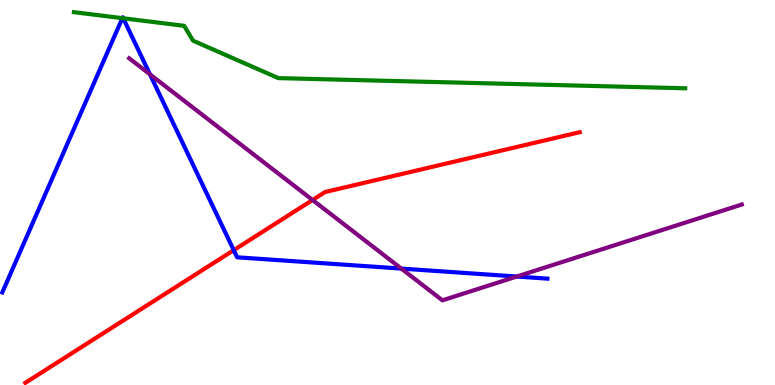[{'lines': ['blue', 'red'], 'intersections': [{'x': 3.02, 'y': 3.5}]}, {'lines': ['green', 'red'], 'intersections': []}, {'lines': ['purple', 'red'], 'intersections': [{'x': 4.03, 'y': 4.81}]}, {'lines': ['blue', 'green'], 'intersections': [{'x': 1.58, 'y': 9.53}, {'x': 1.59, 'y': 9.53}]}, {'lines': ['blue', 'purple'], 'intersections': [{'x': 1.93, 'y': 8.07}, {'x': 5.18, 'y': 3.02}, {'x': 6.67, 'y': 2.82}]}, {'lines': ['green', 'purple'], 'intersections': []}]